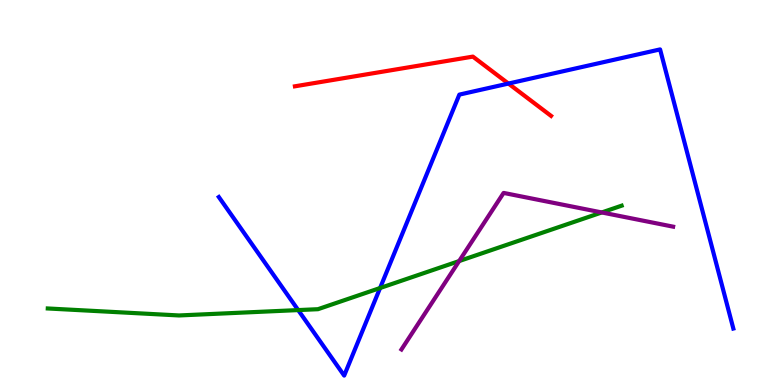[{'lines': ['blue', 'red'], 'intersections': [{'x': 6.56, 'y': 7.83}]}, {'lines': ['green', 'red'], 'intersections': []}, {'lines': ['purple', 'red'], 'intersections': []}, {'lines': ['blue', 'green'], 'intersections': [{'x': 3.85, 'y': 1.95}, {'x': 4.9, 'y': 2.52}]}, {'lines': ['blue', 'purple'], 'intersections': []}, {'lines': ['green', 'purple'], 'intersections': [{'x': 5.92, 'y': 3.22}, {'x': 7.76, 'y': 4.48}]}]